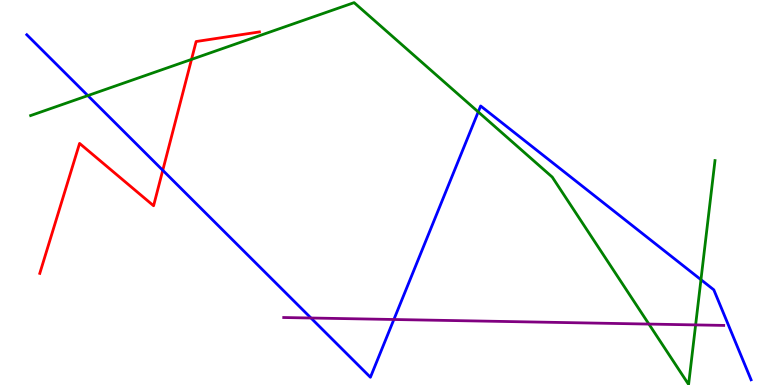[{'lines': ['blue', 'red'], 'intersections': [{'x': 2.1, 'y': 5.58}]}, {'lines': ['green', 'red'], 'intersections': [{'x': 2.47, 'y': 8.46}]}, {'lines': ['purple', 'red'], 'intersections': []}, {'lines': ['blue', 'green'], 'intersections': [{'x': 1.13, 'y': 7.52}, {'x': 6.17, 'y': 7.09}, {'x': 9.04, 'y': 2.74}]}, {'lines': ['blue', 'purple'], 'intersections': [{'x': 4.01, 'y': 1.74}, {'x': 5.08, 'y': 1.7}]}, {'lines': ['green', 'purple'], 'intersections': [{'x': 8.37, 'y': 1.58}, {'x': 8.98, 'y': 1.56}]}]